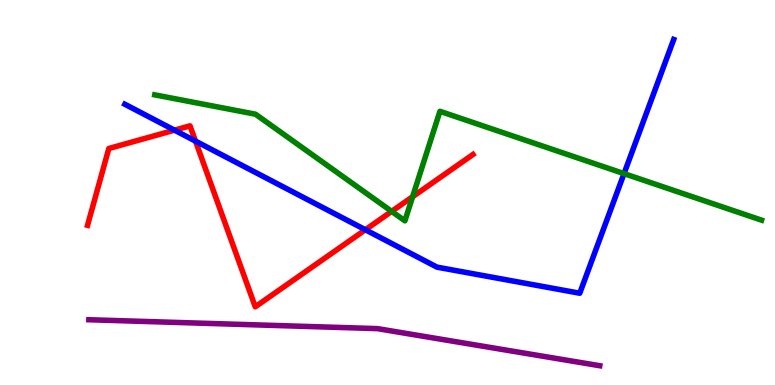[{'lines': ['blue', 'red'], 'intersections': [{'x': 2.25, 'y': 6.62}, {'x': 2.52, 'y': 6.33}, {'x': 4.71, 'y': 4.03}]}, {'lines': ['green', 'red'], 'intersections': [{'x': 5.05, 'y': 4.51}, {'x': 5.32, 'y': 4.89}]}, {'lines': ['purple', 'red'], 'intersections': []}, {'lines': ['blue', 'green'], 'intersections': [{'x': 8.05, 'y': 5.49}]}, {'lines': ['blue', 'purple'], 'intersections': []}, {'lines': ['green', 'purple'], 'intersections': []}]